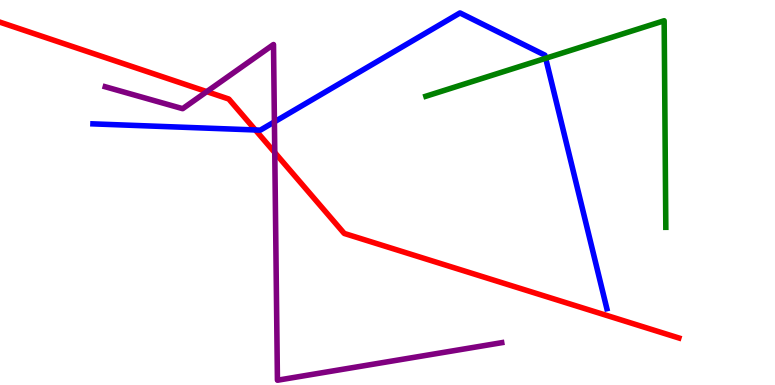[{'lines': ['blue', 'red'], 'intersections': [{'x': 3.29, 'y': 6.62}]}, {'lines': ['green', 'red'], 'intersections': []}, {'lines': ['purple', 'red'], 'intersections': [{'x': 2.67, 'y': 7.62}, {'x': 3.55, 'y': 6.04}]}, {'lines': ['blue', 'green'], 'intersections': [{'x': 7.04, 'y': 8.49}]}, {'lines': ['blue', 'purple'], 'intersections': [{'x': 3.54, 'y': 6.83}]}, {'lines': ['green', 'purple'], 'intersections': []}]